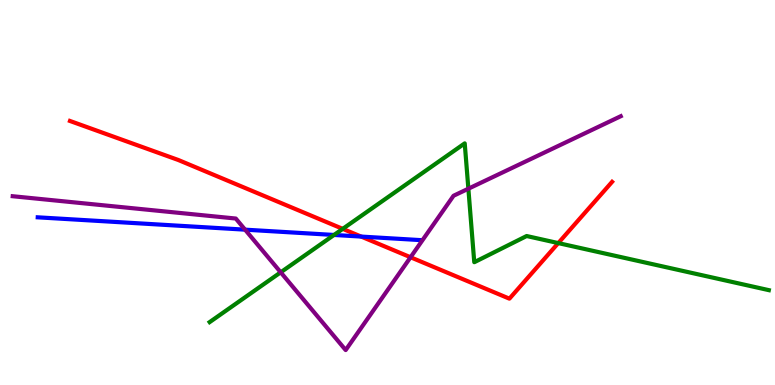[{'lines': ['blue', 'red'], 'intersections': [{'x': 4.66, 'y': 3.86}]}, {'lines': ['green', 'red'], 'intersections': [{'x': 4.42, 'y': 4.06}, {'x': 7.2, 'y': 3.69}]}, {'lines': ['purple', 'red'], 'intersections': [{'x': 5.3, 'y': 3.32}]}, {'lines': ['blue', 'green'], 'intersections': [{'x': 4.31, 'y': 3.9}]}, {'lines': ['blue', 'purple'], 'intersections': [{'x': 3.16, 'y': 4.03}]}, {'lines': ['green', 'purple'], 'intersections': [{'x': 3.62, 'y': 2.93}, {'x': 6.04, 'y': 5.1}]}]